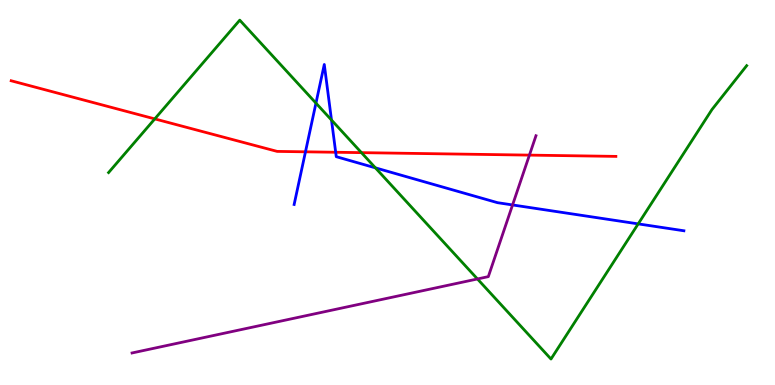[{'lines': ['blue', 'red'], 'intersections': [{'x': 3.94, 'y': 6.06}, {'x': 4.33, 'y': 6.05}]}, {'lines': ['green', 'red'], 'intersections': [{'x': 2.0, 'y': 6.91}, {'x': 4.66, 'y': 6.04}]}, {'lines': ['purple', 'red'], 'intersections': [{'x': 6.83, 'y': 5.97}]}, {'lines': ['blue', 'green'], 'intersections': [{'x': 4.08, 'y': 7.32}, {'x': 4.28, 'y': 6.88}, {'x': 4.84, 'y': 5.64}, {'x': 8.23, 'y': 4.18}]}, {'lines': ['blue', 'purple'], 'intersections': [{'x': 6.61, 'y': 4.68}]}, {'lines': ['green', 'purple'], 'intersections': [{'x': 6.16, 'y': 2.75}]}]